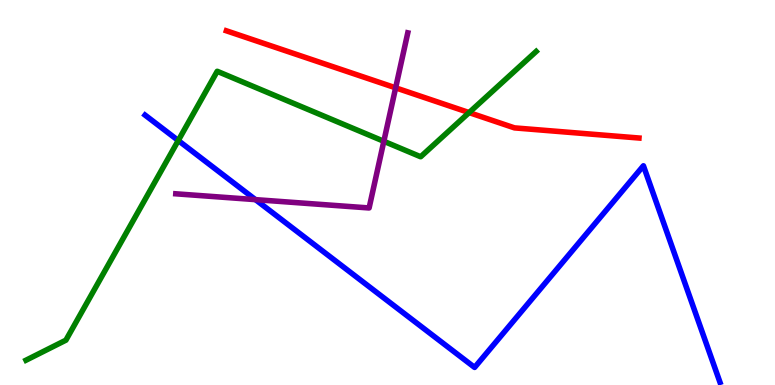[{'lines': ['blue', 'red'], 'intersections': []}, {'lines': ['green', 'red'], 'intersections': [{'x': 6.05, 'y': 7.08}]}, {'lines': ['purple', 'red'], 'intersections': [{'x': 5.11, 'y': 7.72}]}, {'lines': ['blue', 'green'], 'intersections': [{'x': 2.3, 'y': 6.35}]}, {'lines': ['blue', 'purple'], 'intersections': [{'x': 3.3, 'y': 4.81}]}, {'lines': ['green', 'purple'], 'intersections': [{'x': 4.95, 'y': 6.33}]}]